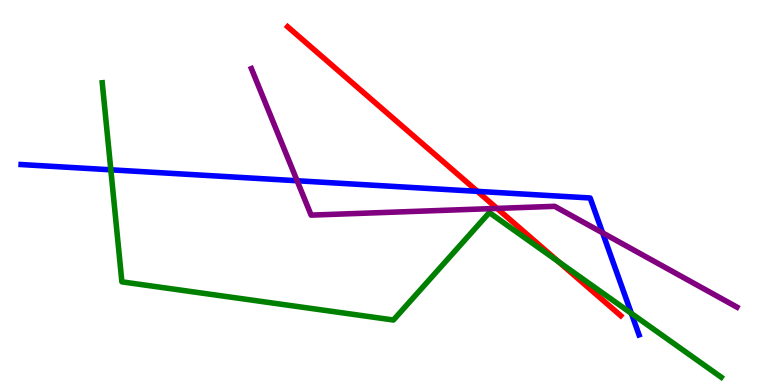[{'lines': ['blue', 'red'], 'intersections': [{'x': 6.16, 'y': 5.03}]}, {'lines': ['green', 'red'], 'intersections': [{'x': 7.21, 'y': 3.2}]}, {'lines': ['purple', 'red'], 'intersections': [{'x': 6.41, 'y': 4.59}]}, {'lines': ['blue', 'green'], 'intersections': [{'x': 1.43, 'y': 5.59}, {'x': 8.15, 'y': 1.86}]}, {'lines': ['blue', 'purple'], 'intersections': [{'x': 3.83, 'y': 5.3}, {'x': 7.78, 'y': 3.95}]}, {'lines': ['green', 'purple'], 'intersections': []}]